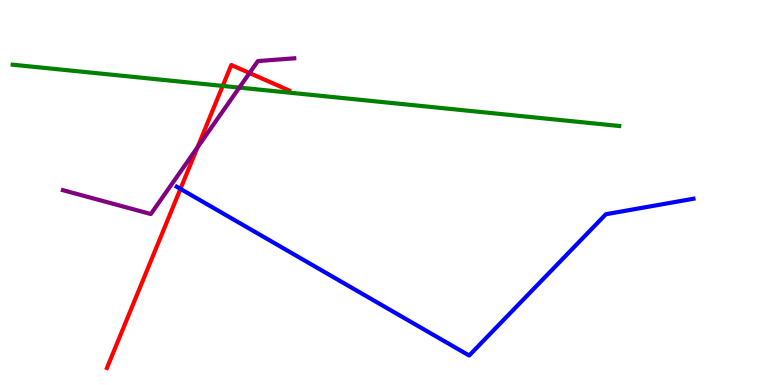[{'lines': ['blue', 'red'], 'intersections': [{'x': 2.33, 'y': 5.09}]}, {'lines': ['green', 'red'], 'intersections': [{'x': 2.87, 'y': 7.77}]}, {'lines': ['purple', 'red'], 'intersections': [{'x': 2.55, 'y': 6.17}, {'x': 3.22, 'y': 8.1}]}, {'lines': ['blue', 'green'], 'intersections': []}, {'lines': ['blue', 'purple'], 'intersections': []}, {'lines': ['green', 'purple'], 'intersections': [{'x': 3.09, 'y': 7.72}]}]